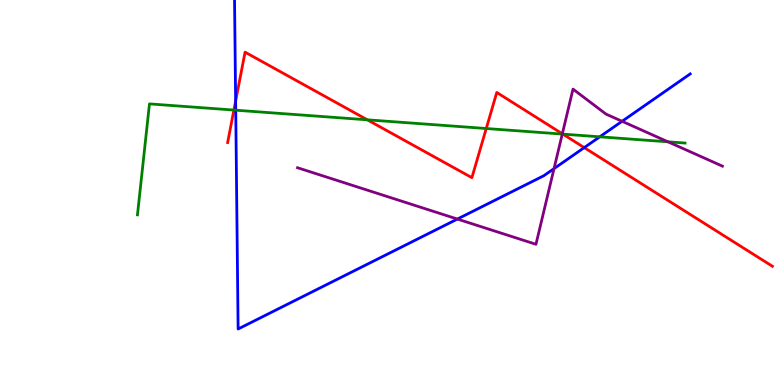[{'lines': ['blue', 'red'], 'intersections': [{'x': 3.04, 'y': 7.38}, {'x': 7.54, 'y': 6.17}]}, {'lines': ['green', 'red'], 'intersections': [{'x': 3.02, 'y': 7.14}, {'x': 4.74, 'y': 6.89}, {'x': 6.27, 'y': 6.66}, {'x': 7.26, 'y': 6.52}]}, {'lines': ['purple', 'red'], 'intersections': [{'x': 7.26, 'y': 6.52}]}, {'lines': ['blue', 'green'], 'intersections': [{'x': 3.04, 'y': 7.14}, {'x': 7.74, 'y': 6.45}]}, {'lines': ['blue', 'purple'], 'intersections': [{'x': 5.9, 'y': 4.31}, {'x': 7.15, 'y': 5.62}, {'x': 8.03, 'y': 6.85}]}, {'lines': ['green', 'purple'], 'intersections': [{'x': 7.26, 'y': 6.52}, {'x': 8.62, 'y': 6.32}]}]